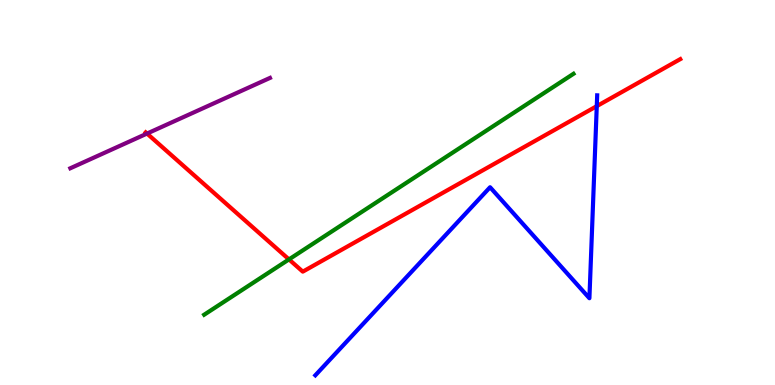[{'lines': ['blue', 'red'], 'intersections': [{'x': 7.7, 'y': 7.24}]}, {'lines': ['green', 'red'], 'intersections': [{'x': 3.73, 'y': 3.26}]}, {'lines': ['purple', 'red'], 'intersections': [{'x': 1.9, 'y': 6.53}]}, {'lines': ['blue', 'green'], 'intersections': []}, {'lines': ['blue', 'purple'], 'intersections': []}, {'lines': ['green', 'purple'], 'intersections': []}]